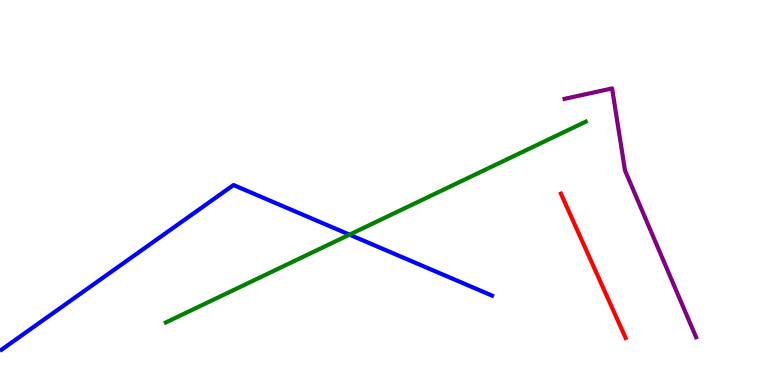[{'lines': ['blue', 'red'], 'intersections': []}, {'lines': ['green', 'red'], 'intersections': []}, {'lines': ['purple', 'red'], 'intersections': []}, {'lines': ['blue', 'green'], 'intersections': [{'x': 4.51, 'y': 3.91}]}, {'lines': ['blue', 'purple'], 'intersections': []}, {'lines': ['green', 'purple'], 'intersections': []}]